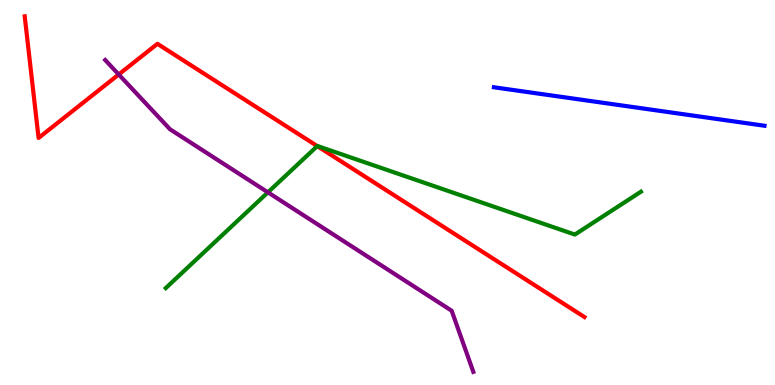[{'lines': ['blue', 'red'], 'intersections': []}, {'lines': ['green', 'red'], 'intersections': [{'x': 4.09, 'y': 6.21}]}, {'lines': ['purple', 'red'], 'intersections': [{'x': 1.53, 'y': 8.07}]}, {'lines': ['blue', 'green'], 'intersections': []}, {'lines': ['blue', 'purple'], 'intersections': []}, {'lines': ['green', 'purple'], 'intersections': [{'x': 3.46, 'y': 5.0}]}]